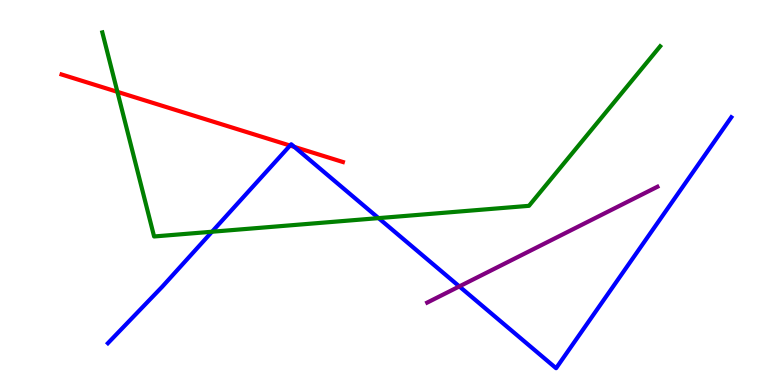[{'lines': ['blue', 'red'], 'intersections': [{'x': 3.74, 'y': 6.22}, {'x': 3.8, 'y': 6.18}]}, {'lines': ['green', 'red'], 'intersections': [{'x': 1.51, 'y': 7.61}]}, {'lines': ['purple', 'red'], 'intersections': []}, {'lines': ['blue', 'green'], 'intersections': [{'x': 2.74, 'y': 3.98}, {'x': 4.88, 'y': 4.33}]}, {'lines': ['blue', 'purple'], 'intersections': [{'x': 5.93, 'y': 2.56}]}, {'lines': ['green', 'purple'], 'intersections': []}]